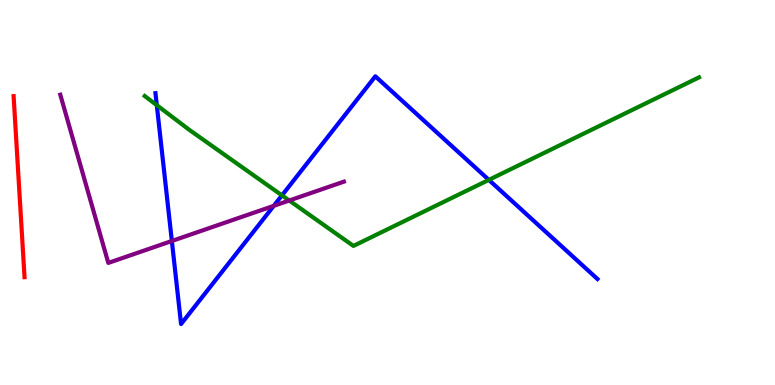[{'lines': ['blue', 'red'], 'intersections': []}, {'lines': ['green', 'red'], 'intersections': []}, {'lines': ['purple', 'red'], 'intersections': []}, {'lines': ['blue', 'green'], 'intersections': [{'x': 2.02, 'y': 7.27}, {'x': 3.64, 'y': 4.93}, {'x': 6.31, 'y': 5.33}]}, {'lines': ['blue', 'purple'], 'intersections': [{'x': 2.22, 'y': 3.74}, {'x': 3.53, 'y': 4.65}]}, {'lines': ['green', 'purple'], 'intersections': [{'x': 3.73, 'y': 4.79}]}]